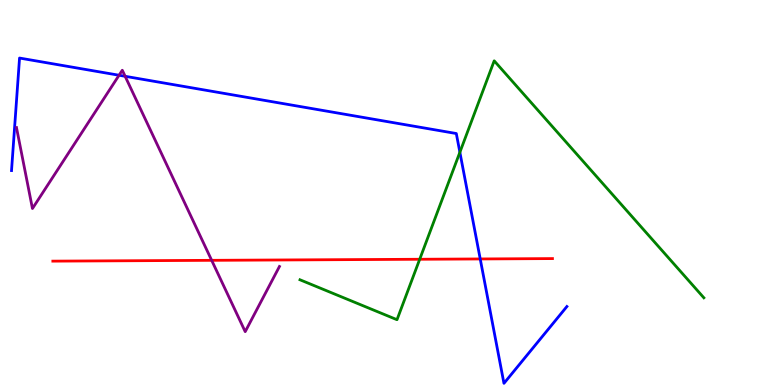[{'lines': ['blue', 'red'], 'intersections': [{'x': 6.2, 'y': 3.27}]}, {'lines': ['green', 'red'], 'intersections': [{'x': 5.42, 'y': 3.27}]}, {'lines': ['purple', 'red'], 'intersections': [{'x': 2.73, 'y': 3.24}]}, {'lines': ['blue', 'green'], 'intersections': [{'x': 5.93, 'y': 6.05}]}, {'lines': ['blue', 'purple'], 'intersections': [{'x': 1.54, 'y': 8.05}, {'x': 1.61, 'y': 8.02}]}, {'lines': ['green', 'purple'], 'intersections': []}]